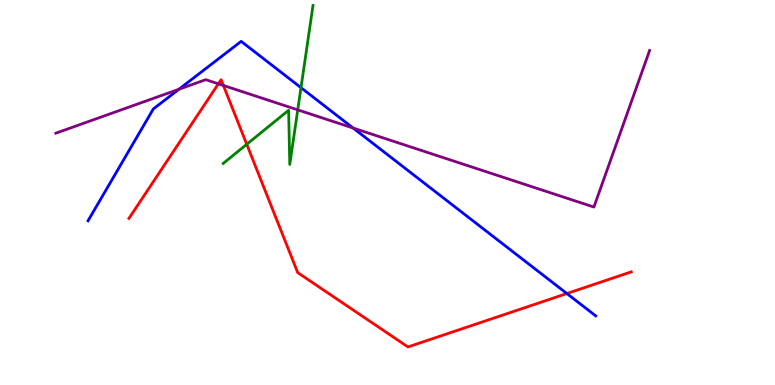[{'lines': ['blue', 'red'], 'intersections': [{'x': 7.31, 'y': 2.38}]}, {'lines': ['green', 'red'], 'intersections': [{'x': 3.18, 'y': 6.25}]}, {'lines': ['purple', 'red'], 'intersections': [{'x': 2.82, 'y': 7.82}, {'x': 2.88, 'y': 7.78}]}, {'lines': ['blue', 'green'], 'intersections': [{'x': 3.88, 'y': 7.72}]}, {'lines': ['blue', 'purple'], 'intersections': [{'x': 2.31, 'y': 7.68}, {'x': 4.56, 'y': 6.67}]}, {'lines': ['green', 'purple'], 'intersections': [{'x': 3.84, 'y': 7.15}]}]